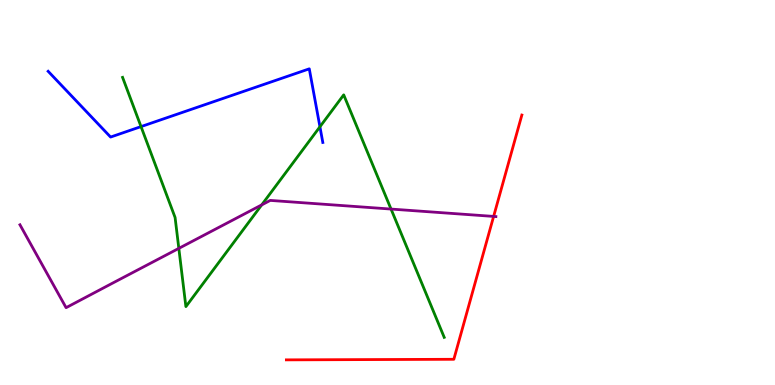[{'lines': ['blue', 'red'], 'intersections': []}, {'lines': ['green', 'red'], 'intersections': []}, {'lines': ['purple', 'red'], 'intersections': [{'x': 6.37, 'y': 4.38}]}, {'lines': ['blue', 'green'], 'intersections': [{'x': 1.82, 'y': 6.71}, {'x': 4.13, 'y': 6.71}]}, {'lines': ['blue', 'purple'], 'intersections': []}, {'lines': ['green', 'purple'], 'intersections': [{'x': 2.31, 'y': 3.55}, {'x': 3.38, 'y': 4.68}, {'x': 5.05, 'y': 4.57}]}]